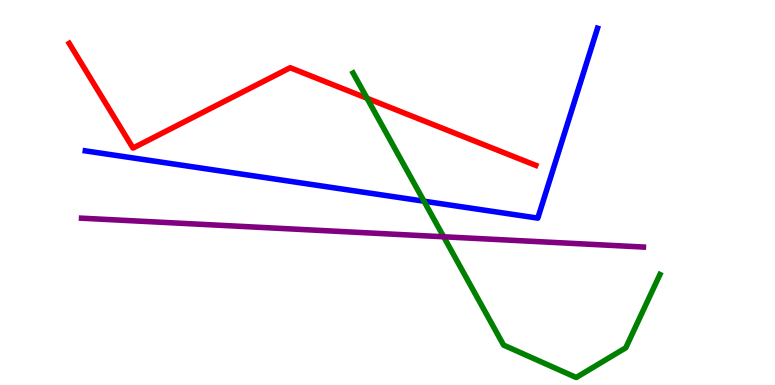[{'lines': ['blue', 'red'], 'intersections': []}, {'lines': ['green', 'red'], 'intersections': [{'x': 4.74, 'y': 7.45}]}, {'lines': ['purple', 'red'], 'intersections': []}, {'lines': ['blue', 'green'], 'intersections': [{'x': 5.47, 'y': 4.77}]}, {'lines': ['blue', 'purple'], 'intersections': []}, {'lines': ['green', 'purple'], 'intersections': [{'x': 5.72, 'y': 3.85}]}]